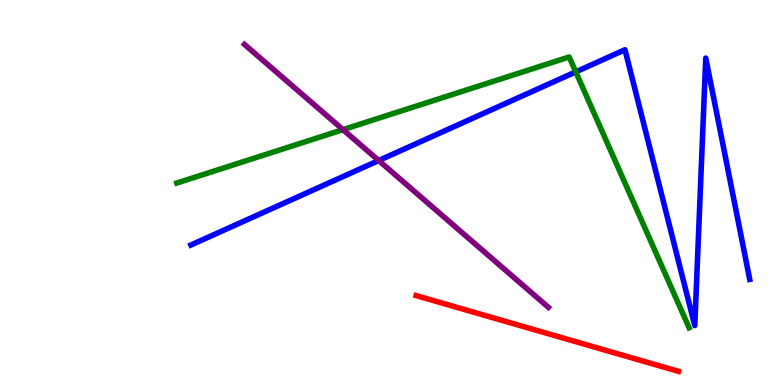[{'lines': ['blue', 'red'], 'intersections': []}, {'lines': ['green', 'red'], 'intersections': []}, {'lines': ['purple', 'red'], 'intersections': []}, {'lines': ['blue', 'green'], 'intersections': [{'x': 7.43, 'y': 8.13}]}, {'lines': ['blue', 'purple'], 'intersections': [{'x': 4.89, 'y': 5.83}]}, {'lines': ['green', 'purple'], 'intersections': [{'x': 4.43, 'y': 6.63}]}]